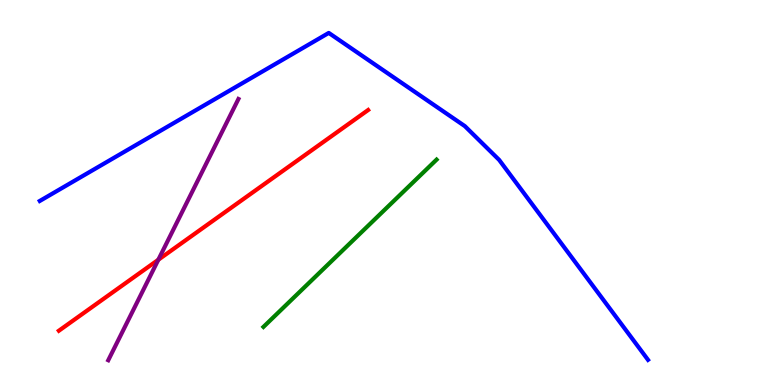[{'lines': ['blue', 'red'], 'intersections': []}, {'lines': ['green', 'red'], 'intersections': []}, {'lines': ['purple', 'red'], 'intersections': [{'x': 2.04, 'y': 3.25}]}, {'lines': ['blue', 'green'], 'intersections': []}, {'lines': ['blue', 'purple'], 'intersections': []}, {'lines': ['green', 'purple'], 'intersections': []}]